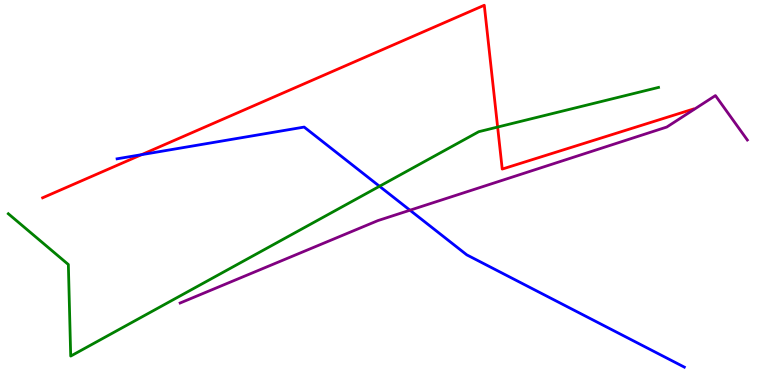[{'lines': ['blue', 'red'], 'intersections': [{'x': 1.83, 'y': 5.98}]}, {'lines': ['green', 'red'], 'intersections': [{'x': 6.42, 'y': 6.7}]}, {'lines': ['purple', 'red'], 'intersections': []}, {'lines': ['blue', 'green'], 'intersections': [{'x': 4.9, 'y': 5.16}]}, {'lines': ['blue', 'purple'], 'intersections': [{'x': 5.29, 'y': 4.54}]}, {'lines': ['green', 'purple'], 'intersections': []}]